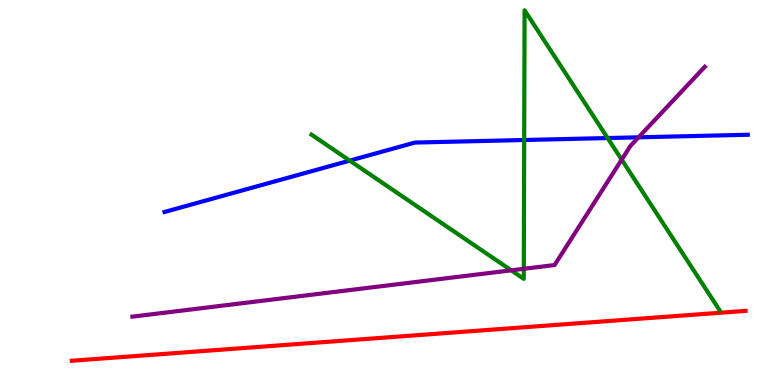[{'lines': ['blue', 'red'], 'intersections': []}, {'lines': ['green', 'red'], 'intersections': []}, {'lines': ['purple', 'red'], 'intersections': []}, {'lines': ['blue', 'green'], 'intersections': [{'x': 4.51, 'y': 5.83}, {'x': 6.76, 'y': 6.36}, {'x': 7.84, 'y': 6.41}]}, {'lines': ['blue', 'purple'], 'intersections': [{'x': 8.24, 'y': 6.43}]}, {'lines': ['green', 'purple'], 'intersections': [{'x': 6.6, 'y': 2.98}, {'x': 6.76, 'y': 3.02}, {'x': 8.02, 'y': 5.85}]}]